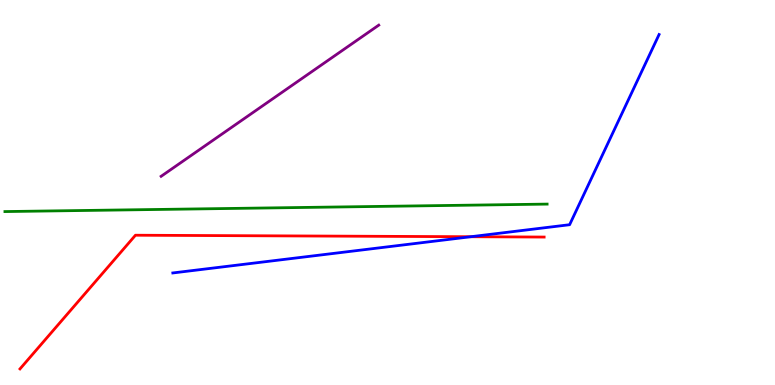[{'lines': ['blue', 'red'], 'intersections': [{'x': 6.07, 'y': 3.85}]}, {'lines': ['green', 'red'], 'intersections': []}, {'lines': ['purple', 'red'], 'intersections': []}, {'lines': ['blue', 'green'], 'intersections': []}, {'lines': ['blue', 'purple'], 'intersections': []}, {'lines': ['green', 'purple'], 'intersections': []}]